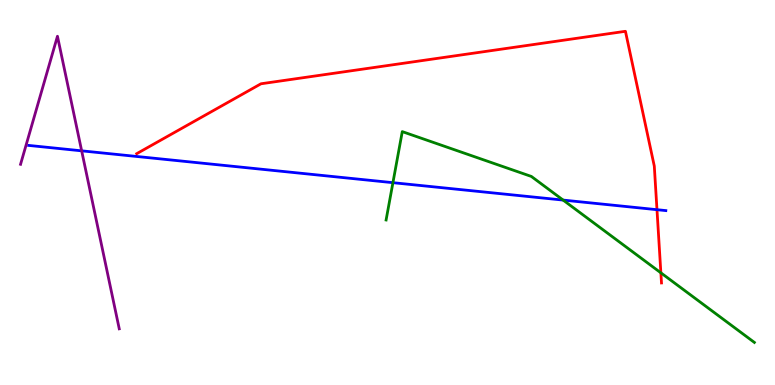[{'lines': ['blue', 'red'], 'intersections': [{'x': 8.48, 'y': 4.55}]}, {'lines': ['green', 'red'], 'intersections': [{'x': 8.53, 'y': 2.91}]}, {'lines': ['purple', 'red'], 'intersections': []}, {'lines': ['blue', 'green'], 'intersections': [{'x': 5.07, 'y': 5.26}, {'x': 7.27, 'y': 4.8}]}, {'lines': ['blue', 'purple'], 'intersections': [{'x': 1.05, 'y': 6.08}]}, {'lines': ['green', 'purple'], 'intersections': []}]